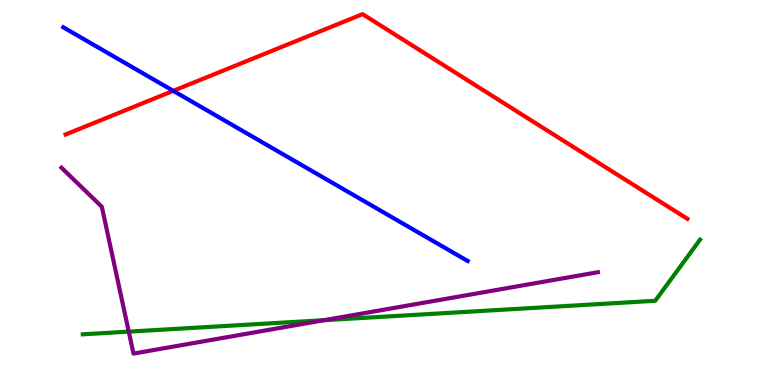[{'lines': ['blue', 'red'], 'intersections': [{'x': 2.24, 'y': 7.64}]}, {'lines': ['green', 'red'], 'intersections': []}, {'lines': ['purple', 'red'], 'intersections': []}, {'lines': ['blue', 'green'], 'intersections': []}, {'lines': ['blue', 'purple'], 'intersections': []}, {'lines': ['green', 'purple'], 'intersections': [{'x': 1.66, 'y': 1.39}, {'x': 4.18, 'y': 1.68}]}]